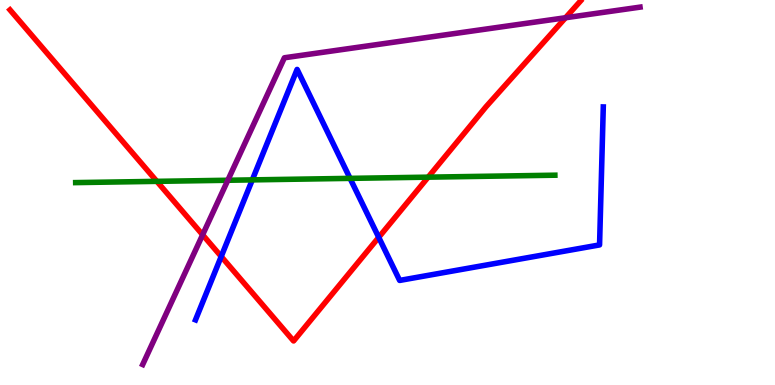[{'lines': ['blue', 'red'], 'intersections': [{'x': 2.85, 'y': 3.34}, {'x': 4.89, 'y': 3.84}]}, {'lines': ['green', 'red'], 'intersections': [{'x': 2.02, 'y': 5.29}, {'x': 5.52, 'y': 5.4}]}, {'lines': ['purple', 'red'], 'intersections': [{'x': 2.61, 'y': 3.9}, {'x': 7.3, 'y': 9.54}]}, {'lines': ['blue', 'green'], 'intersections': [{'x': 3.26, 'y': 5.33}, {'x': 4.52, 'y': 5.37}]}, {'lines': ['blue', 'purple'], 'intersections': []}, {'lines': ['green', 'purple'], 'intersections': [{'x': 2.94, 'y': 5.32}]}]